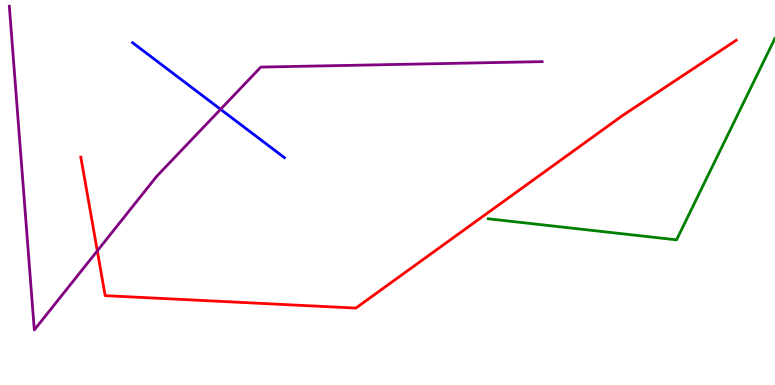[{'lines': ['blue', 'red'], 'intersections': []}, {'lines': ['green', 'red'], 'intersections': []}, {'lines': ['purple', 'red'], 'intersections': [{'x': 1.26, 'y': 3.48}]}, {'lines': ['blue', 'green'], 'intersections': []}, {'lines': ['blue', 'purple'], 'intersections': [{'x': 2.85, 'y': 7.16}]}, {'lines': ['green', 'purple'], 'intersections': []}]